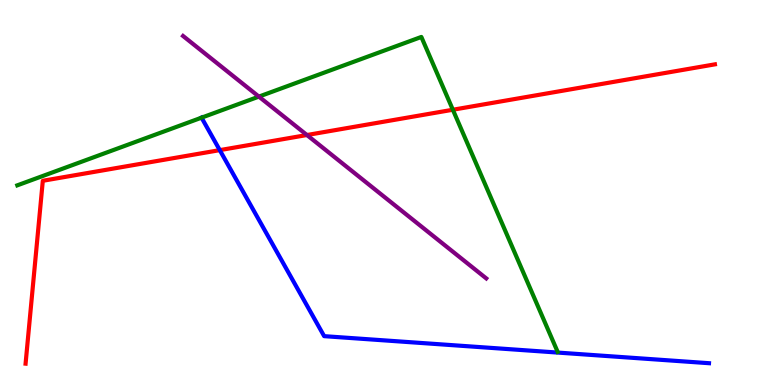[{'lines': ['blue', 'red'], 'intersections': [{'x': 2.84, 'y': 6.1}]}, {'lines': ['green', 'red'], 'intersections': [{'x': 5.84, 'y': 7.15}]}, {'lines': ['purple', 'red'], 'intersections': [{'x': 3.96, 'y': 6.49}]}, {'lines': ['blue', 'green'], 'intersections': [{'x': 2.6, 'y': 6.94}]}, {'lines': ['blue', 'purple'], 'intersections': []}, {'lines': ['green', 'purple'], 'intersections': [{'x': 3.34, 'y': 7.49}]}]